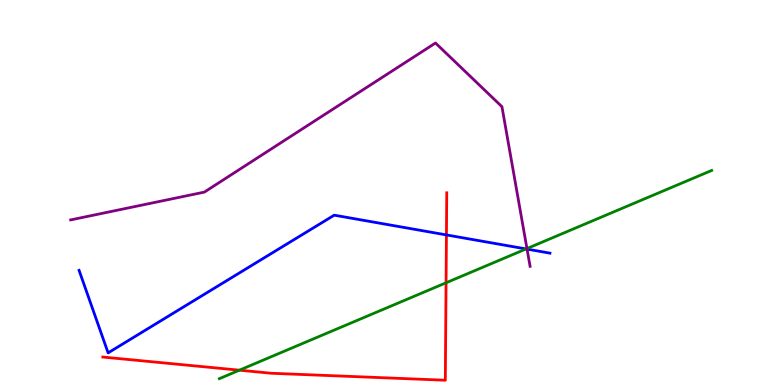[{'lines': ['blue', 'red'], 'intersections': [{'x': 5.76, 'y': 3.9}]}, {'lines': ['green', 'red'], 'intersections': [{'x': 3.09, 'y': 0.385}, {'x': 5.76, 'y': 2.66}]}, {'lines': ['purple', 'red'], 'intersections': []}, {'lines': ['blue', 'green'], 'intersections': [{'x': 6.79, 'y': 3.53}]}, {'lines': ['blue', 'purple'], 'intersections': [{'x': 6.8, 'y': 3.53}]}, {'lines': ['green', 'purple'], 'intersections': [{'x': 6.8, 'y': 3.54}]}]